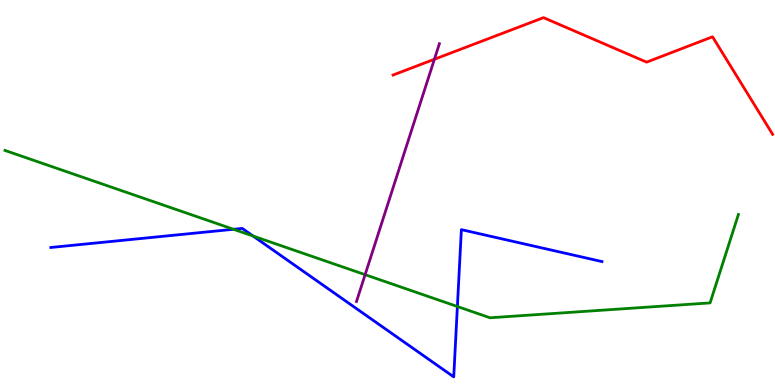[{'lines': ['blue', 'red'], 'intersections': []}, {'lines': ['green', 'red'], 'intersections': []}, {'lines': ['purple', 'red'], 'intersections': [{'x': 5.61, 'y': 8.46}]}, {'lines': ['blue', 'green'], 'intersections': [{'x': 3.01, 'y': 4.04}, {'x': 3.27, 'y': 3.87}, {'x': 5.9, 'y': 2.04}]}, {'lines': ['blue', 'purple'], 'intersections': []}, {'lines': ['green', 'purple'], 'intersections': [{'x': 4.71, 'y': 2.87}]}]